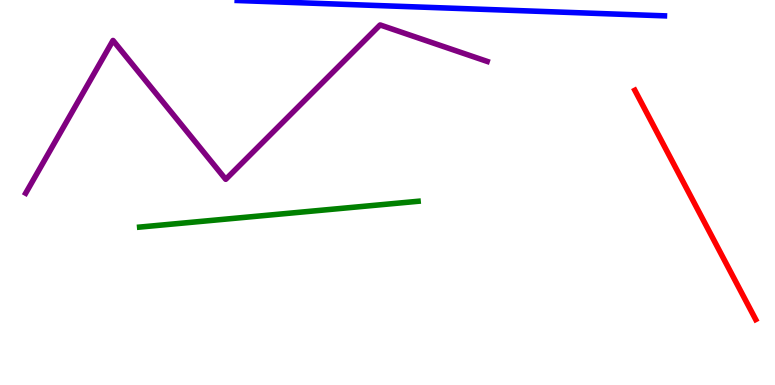[{'lines': ['blue', 'red'], 'intersections': []}, {'lines': ['green', 'red'], 'intersections': []}, {'lines': ['purple', 'red'], 'intersections': []}, {'lines': ['blue', 'green'], 'intersections': []}, {'lines': ['blue', 'purple'], 'intersections': []}, {'lines': ['green', 'purple'], 'intersections': []}]